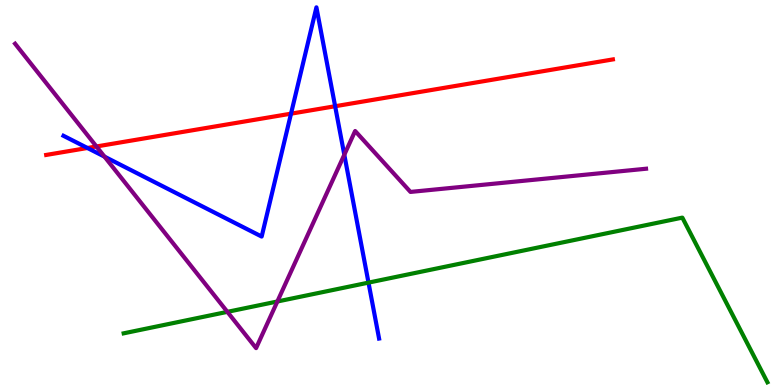[{'lines': ['blue', 'red'], 'intersections': [{'x': 1.13, 'y': 6.16}, {'x': 3.76, 'y': 7.05}, {'x': 4.32, 'y': 7.24}]}, {'lines': ['green', 'red'], 'intersections': []}, {'lines': ['purple', 'red'], 'intersections': [{'x': 1.24, 'y': 6.2}]}, {'lines': ['blue', 'green'], 'intersections': [{'x': 4.75, 'y': 2.66}]}, {'lines': ['blue', 'purple'], 'intersections': [{'x': 1.35, 'y': 5.93}, {'x': 4.44, 'y': 5.98}]}, {'lines': ['green', 'purple'], 'intersections': [{'x': 2.93, 'y': 1.9}, {'x': 3.58, 'y': 2.17}]}]